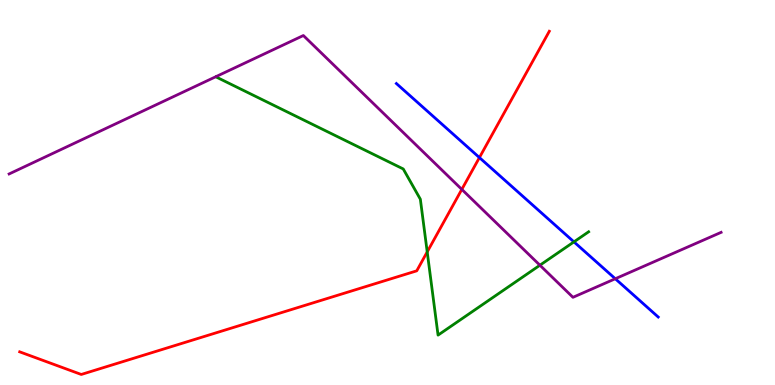[{'lines': ['blue', 'red'], 'intersections': [{'x': 6.19, 'y': 5.91}]}, {'lines': ['green', 'red'], 'intersections': [{'x': 5.51, 'y': 3.46}]}, {'lines': ['purple', 'red'], 'intersections': [{'x': 5.96, 'y': 5.08}]}, {'lines': ['blue', 'green'], 'intersections': [{'x': 7.41, 'y': 3.72}]}, {'lines': ['blue', 'purple'], 'intersections': [{'x': 7.94, 'y': 2.76}]}, {'lines': ['green', 'purple'], 'intersections': [{'x': 6.97, 'y': 3.11}]}]